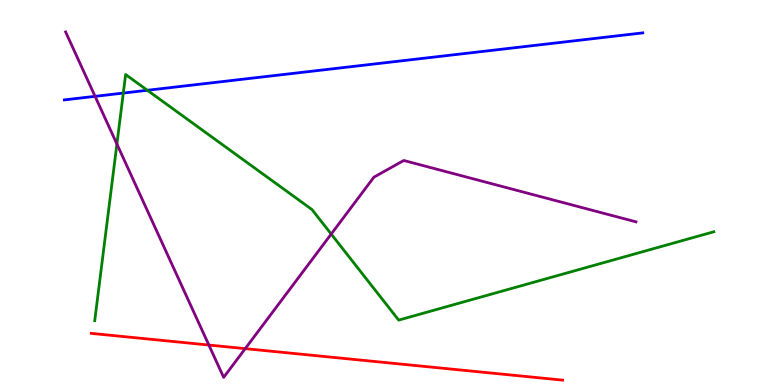[{'lines': ['blue', 'red'], 'intersections': []}, {'lines': ['green', 'red'], 'intersections': []}, {'lines': ['purple', 'red'], 'intersections': [{'x': 2.7, 'y': 1.04}, {'x': 3.16, 'y': 0.944}]}, {'lines': ['blue', 'green'], 'intersections': [{'x': 1.59, 'y': 7.58}, {'x': 1.9, 'y': 7.66}]}, {'lines': ['blue', 'purple'], 'intersections': [{'x': 1.23, 'y': 7.5}]}, {'lines': ['green', 'purple'], 'intersections': [{'x': 1.51, 'y': 6.26}, {'x': 4.27, 'y': 3.92}]}]